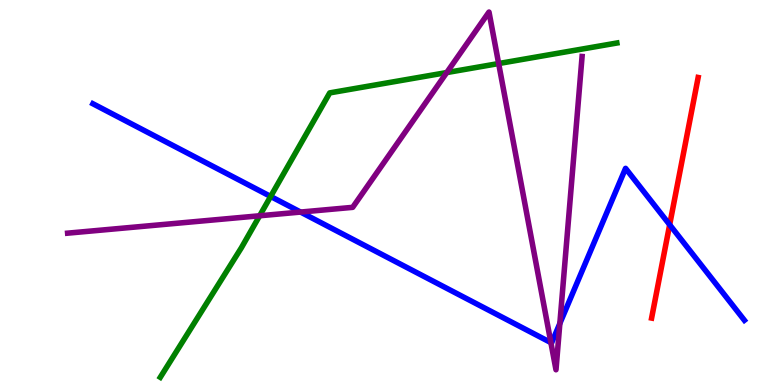[{'lines': ['blue', 'red'], 'intersections': [{'x': 8.64, 'y': 4.16}]}, {'lines': ['green', 'red'], 'intersections': []}, {'lines': ['purple', 'red'], 'intersections': []}, {'lines': ['blue', 'green'], 'intersections': [{'x': 3.49, 'y': 4.9}]}, {'lines': ['blue', 'purple'], 'intersections': [{'x': 3.88, 'y': 4.49}, {'x': 7.11, 'y': 1.1}, {'x': 7.22, 'y': 1.6}]}, {'lines': ['green', 'purple'], 'intersections': [{'x': 3.35, 'y': 4.4}, {'x': 5.76, 'y': 8.12}, {'x': 6.43, 'y': 8.35}]}]